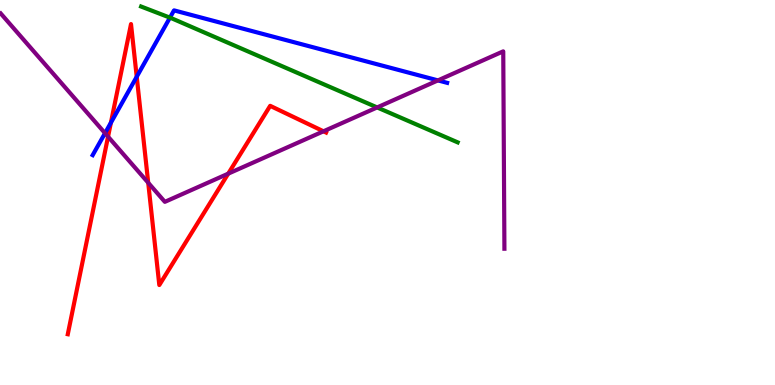[{'lines': ['blue', 'red'], 'intersections': [{'x': 1.43, 'y': 6.81}, {'x': 1.76, 'y': 8.01}]}, {'lines': ['green', 'red'], 'intersections': []}, {'lines': ['purple', 'red'], 'intersections': [{'x': 1.39, 'y': 6.45}, {'x': 1.91, 'y': 5.25}, {'x': 2.94, 'y': 5.49}, {'x': 4.17, 'y': 6.59}]}, {'lines': ['blue', 'green'], 'intersections': [{'x': 2.19, 'y': 9.54}]}, {'lines': ['blue', 'purple'], 'intersections': [{'x': 1.36, 'y': 6.54}, {'x': 5.65, 'y': 7.91}]}, {'lines': ['green', 'purple'], 'intersections': [{'x': 4.87, 'y': 7.21}]}]